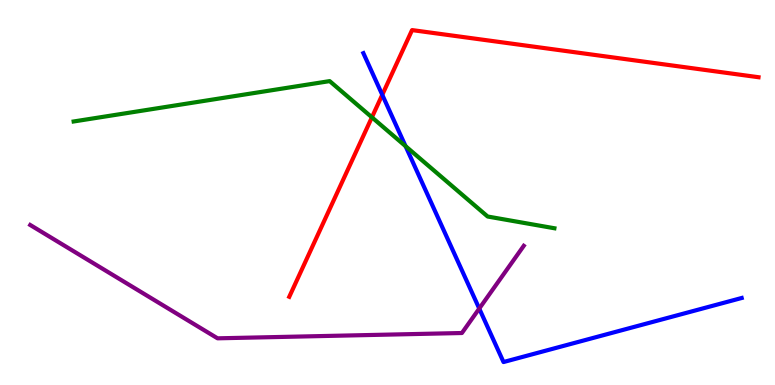[{'lines': ['blue', 'red'], 'intersections': [{'x': 4.93, 'y': 7.54}]}, {'lines': ['green', 'red'], 'intersections': [{'x': 4.8, 'y': 6.95}]}, {'lines': ['purple', 'red'], 'intersections': []}, {'lines': ['blue', 'green'], 'intersections': [{'x': 5.23, 'y': 6.2}]}, {'lines': ['blue', 'purple'], 'intersections': [{'x': 6.18, 'y': 1.99}]}, {'lines': ['green', 'purple'], 'intersections': []}]